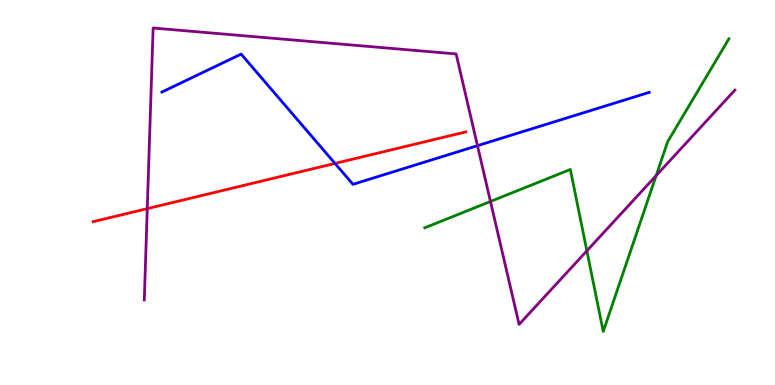[{'lines': ['blue', 'red'], 'intersections': [{'x': 4.32, 'y': 5.76}]}, {'lines': ['green', 'red'], 'intersections': []}, {'lines': ['purple', 'red'], 'intersections': [{'x': 1.9, 'y': 4.58}]}, {'lines': ['blue', 'green'], 'intersections': []}, {'lines': ['blue', 'purple'], 'intersections': [{'x': 6.16, 'y': 6.22}]}, {'lines': ['green', 'purple'], 'intersections': [{'x': 6.33, 'y': 4.77}, {'x': 7.57, 'y': 3.48}, {'x': 8.47, 'y': 5.44}]}]